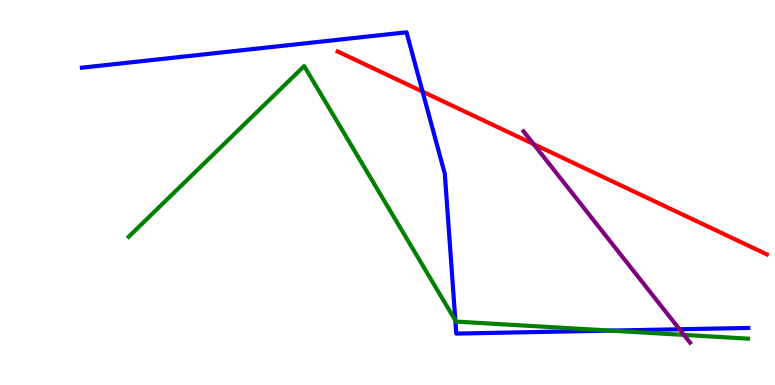[{'lines': ['blue', 'red'], 'intersections': [{'x': 5.45, 'y': 7.62}]}, {'lines': ['green', 'red'], 'intersections': []}, {'lines': ['purple', 'red'], 'intersections': [{'x': 6.89, 'y': 6.26}]}, {'lines': ['blue', 'green'], 'intersections': [{'x': 5.88, 'y': 1.68}, {'x': 7.88, 'y': 1.41}]}, {'lines': ['blue', 'purple'], 'intersections': [{'x': 8.77, 'y': 1.45}]}, {'lines': ['green', 'purple'], 'intersections': [{'x': 8.83, 'y': 1.3}]}]